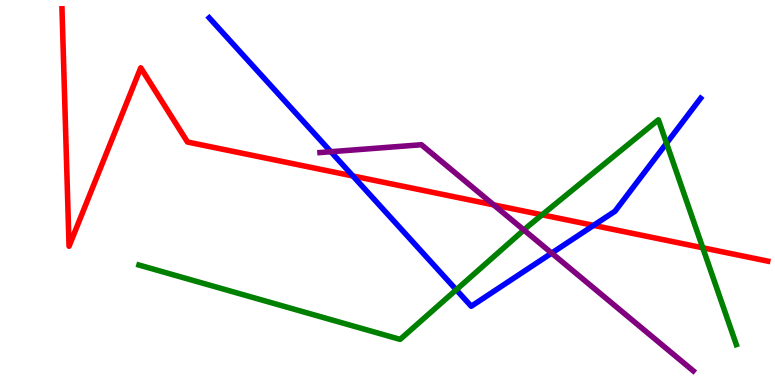[{'lines': ['blue', 'red'], 'intersections': [{'x': 4.55, 'y': 5.43}, {'x': 7.66, 'y': 4.15}]}, {'lines': ['green', 'red'], 'intersections': [{'x': 6.99, 'y': 4.42}, {'x': 9.07, 'y': 3.56}]}, {'lines': ['purple', 'red'], 'intersections': [{'x': 6.37, 'y': 4.68}]}, {'lines': ['blue', 'green'], 'intersections': [{'x': 5.89, 'y': 2.47}, {'x': 8.6, 'y': 6.28}]}, {'lines': ['blue', 'purple'], 'intersections': [{'x': 4.27, 'y': 6.06}, {'x': 7.12, 'y': 3.43}]}, {'lines': ['green', 'purple'], 'intersections': [{'x': 6.76, 'y': 4.03}]}]